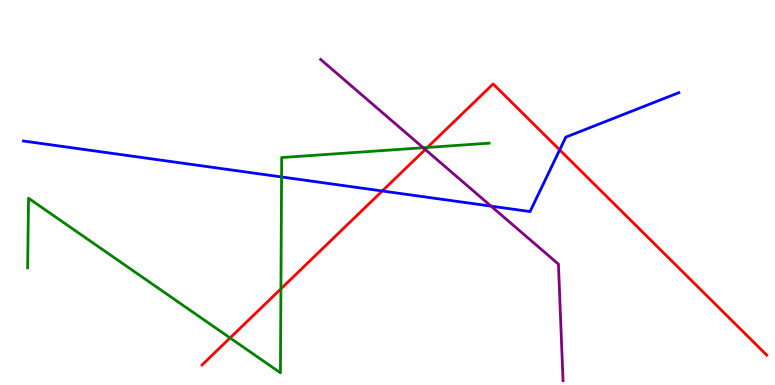[{'lines': ['blue', 'red'], 'intersections': [{'x': 4.93, 'y': 5.04}, {'x': 7.22, 'y': 6.11}]}, {'lines': ['green', 'red'], 'intersections': [{'x': 2.97, 'y': 1.22}, {'x': 3.62, 'y': 2.5}, {'x': 5.51, 'y': 6.17}]}, {'lines': ['purple', 'red'], 'intersections': [{'x': 5.49, 'y': 6.12}]}, {'lines': ['blue', 'green'], 'intersections': [{'x': 3.63, 'y': 5.4}]}, {'lines': ['blue', 'purple'], 'intersections': [{'x': 6.34, 'y': 4.65}]}, {'lines': ['green', 'purple'], 'intersections': [{'x': 5.46, 'y': 6.16}]}]